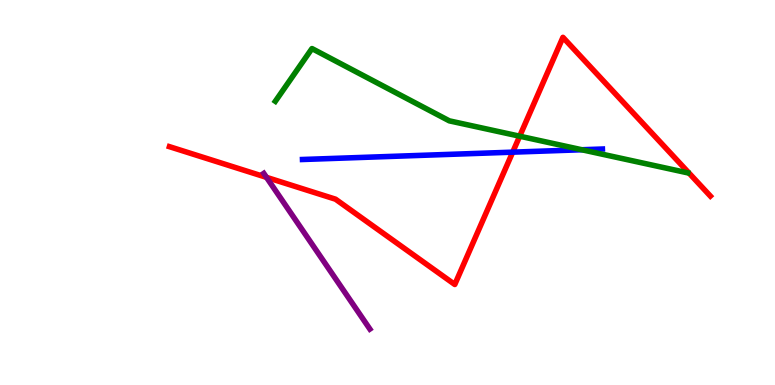[{'lines': ['blue', 'red'], 'intersections': [{'x': 6.62, 'y': 6.05}]}, {'lines': ['green', 'red'], 'intersections': [{'x': 6.71, 'y': 6.46}]}, {'lines': ['purple', 'red'], 'intersections': [{'x': 3.44, 'y': 5.39}]}, {'lines': ['blue', 'green'], 'intersections': [{'x': 7.51, 'y': 6.11}]}, {'lines': ['blue', 'purple'], 'intersections': []}, {'lines': ['green', 'purple'], 'intersections': []}]